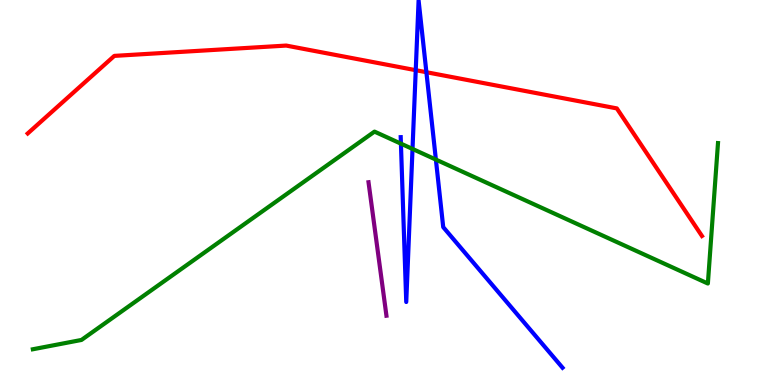[{'lines': ['blue', 'red'], 'intersections': [{'x': 5.36, 'y': 8.18}, {'x': 5.5, 'y': 8.12}]}, {'lines': ['green', 'red'], 'intersections': []}, {'lines': ['purple', 'red'], 'intersections': []}, {'lines': ['blue', 'green'], 'intersections': [{'x': 5.17, 'y': 6.27}, {'x': 5.32, 'y': 6.13}, {'x': 5.62, 'y': 5.85}]}, {'lines': ['blue', 'purple'], 'intersections': []}, {'lines': ['green', 'purple'], 'intersections': []}]